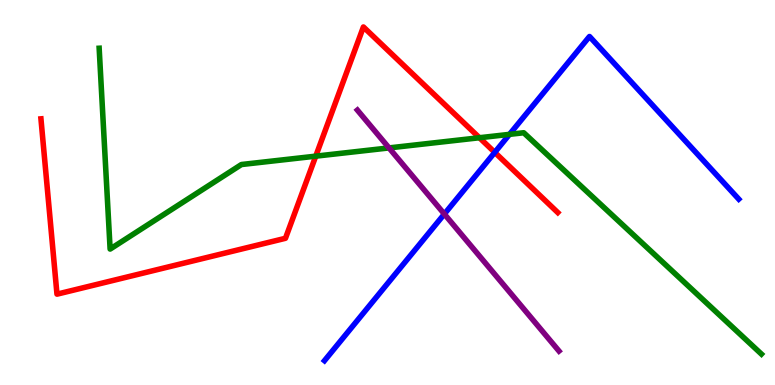[{'lines': ['blue', 'red'], 'intersections': [{'x': 6.38, 'y': 6.04}]}, {'lines': ['green', 'red'], 'intersections': [{'x': 4.07, 'y': 5.94}, {'x': 6.19, 'y': 6.42}]}, {'lines': ['purple', 'red'], 'intersections': []}, {'lines': ['blue', 'green'], 'intersections': [{'x': 6.57, 'y': 6.51}]}, {'lines': ['blue', 'purple'], 'intersections': [{'x': 5.73, 'y': 4.44}]}, {'lines': ['green', 'purple'], 'intersections': [{'x': 5.02, 'y': 6.16}]}]